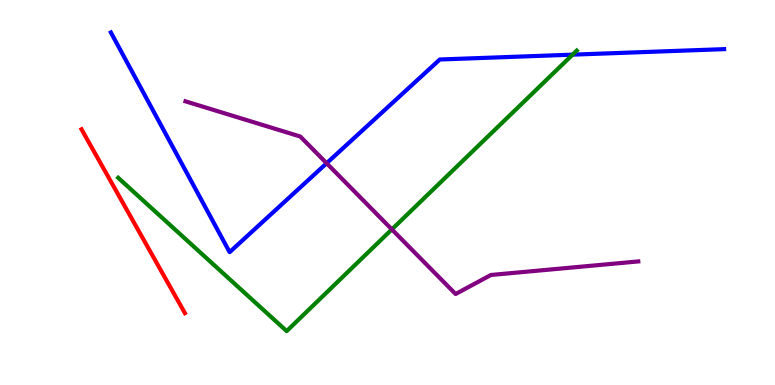[{'lines': ['blue', 'red'], 'intersections': []}, {'lines': ['green', 'red'], 'intersections': []}, {'lines': ['purple', 'red'], 'intersections': []}, {'lines': ['blue', 'green'], 'intersections': [{'x': 7.39, 'y': 8.58}]}, {'lines': ['blue', 'purple'], 'intersections': [{'x': 4.21, 'y': 5.76}]}, {'lines': ['green', 'purple'], 'intersections': [{'x': 5.06, 'y': 4.04}]}]